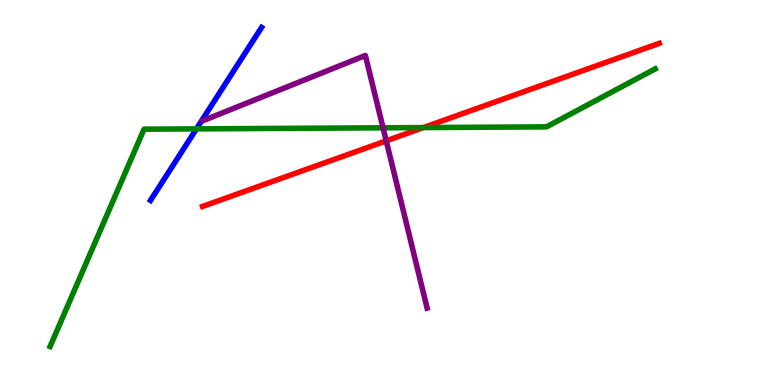[{'lines': ['blue', 'red'], 'intersections': []}, {'lines': ['green', 'red'], 'intersections': [{'x': 5.46, 'y': 6.69}]}, {'lines': ['purple', 'red'], 'intersections': [{'x': 4.98, 'y': 6.34}]}, {'lines': ['blue', 'green'], 'intersections': [{'x': 2.53, 'y': 6.65}]}, {'lines': ['blue', 'purple'], 'intersections': []}, {'lines': ['green', 'purple'], 'intersections': [{'x': 4.94, 'y': 6.68}]}]